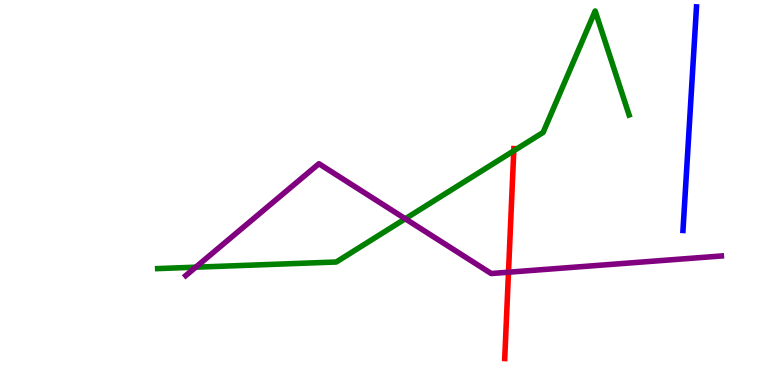[{'lines': ['blue', 'red'], 'intersections': []}, {'lines': ['green', 'red'], 'intersections': [{'x': 6.63, 'y': 6.08}]}, {'lines': ['purple', 'red'], 'intersections': [{'x': 6.56, 'y': 2.93}]}, {'lines': ['blue', 'green'], 'intersections': []}, {'lines': ['blue', 'purple'], 'intersections': []}, {'lines': ['green', 'purple'], 'intersections': [{'x': 2.53, 'y': 3.06}, {'x': 5.23, 'y': 4.32}]}]